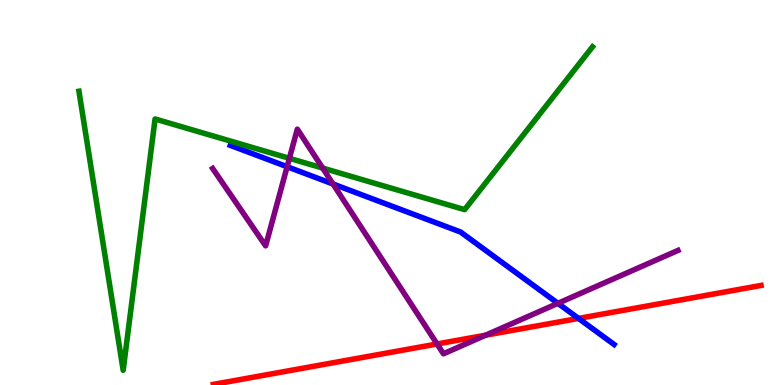[{'lines': ['blue', 'red'], 'intersections': [{'x': 7.46, 'y': 1.73}]}, {'lines': ['green', 'red'], 'intersections': []}, {'lines': ['purple', 'red'], 'intersections': [{'x': 5.64, 'y': 1.07}, {'x': 6.27, 'y': 1.29}]}, {'lines': ['blue', 'green'], 'intersections': []}, {'lines': ['blue', 'purple'], 'intersections': [{'x': 3.7, 'y': 5.67}, {'x': 4.3, 'y': 5.22}, {'x': 7.2, 'y': 2.12}]}, {'lines': ['green', 'purple'], 'intersections': [{'x': 3.73, 'y': 5.89}, {'x': 4.16, 'y': 5.63}]}]